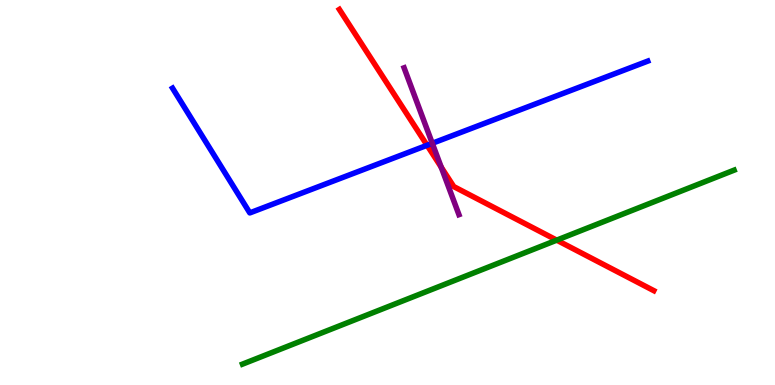[{'lines': ['blue', 'red'], 'intersections': [{'x': 5.51, 'y': 6.23}]}, {'lines': ['green', 'red'], 'intersections': [{'x': 7.18, 'y': 3.76}]}, {'lines': ['purple', 'red'], 'intersections': [{'x': 5.69, 'y': 5.66}]}, {'lines': ['blue', 'green'], 'intersections': []}, {'lines': ['blue', 'purple'], 'intersections': [{'x': 5.58, 'y': 6.28}]}, {'lines': ['green', 'purple'], 'intersections': []}]